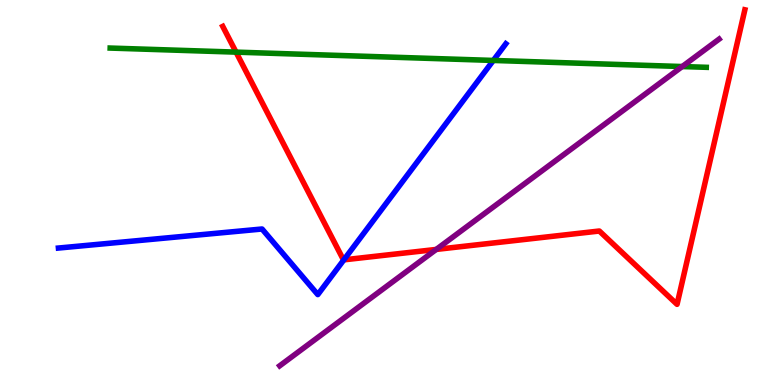[{'lines': ['blue', 'red'], 'intersections': [{'x': 4.44, 'y': 3.25}]}, {'lines': ['green', 'red'], 'intersections': [{'x': 3.05, 'y': 8.65}]}, {'lines': ['purple', 'red'], 'intersections': [{'x': 5.63, 'y': 3.52}]}, {'lines': ['blue', 'green'], 'intersections': [{'x': 6.37, 'y': 8.43}]}, {'lines': ['blue', 'purple'], 'intersections': []}, {'lines': ['green', 'purple'], 'intersections': [{'x': 8.8, 'y': 8.27}]}]